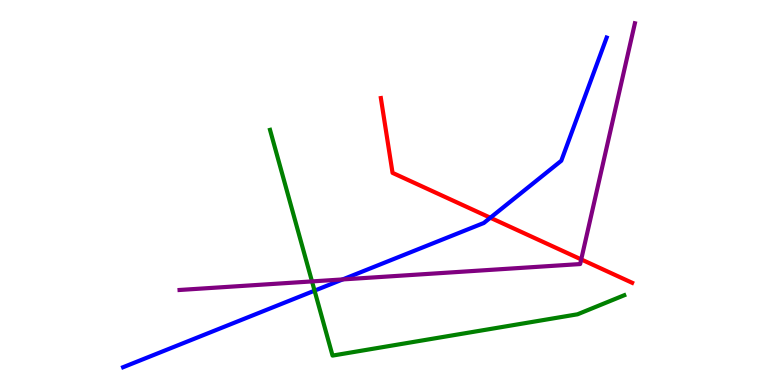[{'lines': ['blue', 'red'], 'intersections': [{'x': 6.33, 'y': 4.34}]}, {'lines': ['green', 'red'], 'intersections': []}, {'lines': ['purple', 'red'], 'intersections': [{'x': 7.5, 'y': 3.26}]}, {'lines': ['blue', 'green'], 'intersections': [{'x': 4.06, 'y': 2.45}]}, {'lines': ['blue', 'purple'], 'intersections': [{'x': 4.42, 'y': 2.74}]}, {'lines': ['green', 'purple'], 'intersections': [{'x': 4.03, 'y': 2.69}]}]